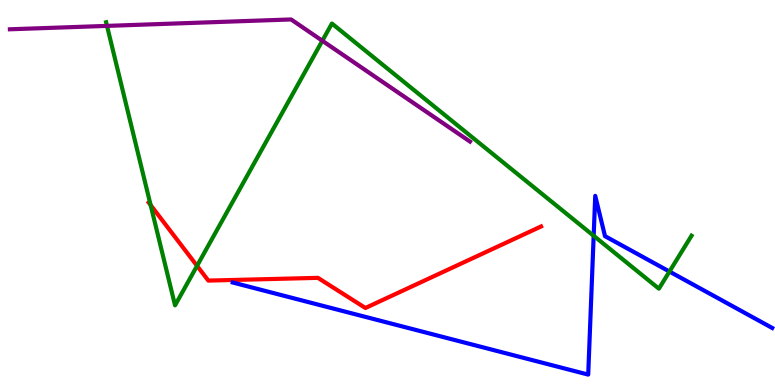[{'lines': ['blue', 'red'], 'intersections': []}, {'lines': ['green', 'red'], 'intersections': [{'x': 1.94, 'y': 4.67}, {'x': 2.54, 'y': 3.1}]}, {'lines': ['purple', 'red'], 'intersections': []}, {'lines': ['blue', 'green'], 'intersections': [{'x': 7.66, 'y': 3.88}, {'x': 8.64, 'y': 2.95}]}, {'lines': ['blue', 'purple'], 'intersections': []}, {'lines': ['green', 'purple'], 'intersections': [{'x': 1.38, 'y': 9.33}, {'x': 4.16, 'y': 8.94}]}]